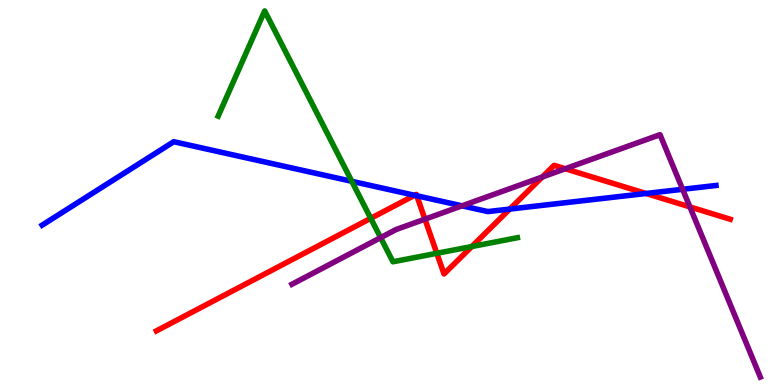[{'lines': ['blue', 'red'], 'intersections': [{'x': 5.35, 'y': 4.93}, {'x': 5.38, 'y': 4.91}, {'x': 6.58, 'y': 4.57}, {'x': 8.34, 'y': 4.97}]}, {'lines': ['green', 'red'], 'intersections': [{'x': 4.78, 'y': 4.33}, {'x': 5.64, 'y': 3.42}, {'x': 6.09, 'y': 3.6}]}, {'lines': ['purple', 'red'], 'intersections': [{'x': 5.48, 'y': 4.31}, {'x': 7.0, 'y': 5.4}, {'x': 7.29, 'y': 5.62}, {'x': 8.9, 'y': 4.63}]}, {'lines': ['blue', 'green'], 'intersections': [{'x': 4.54, 'y': 5.29}]}, {'lines': ['blue', 'purple'], 'intersections': [{'x': 5.96, 'y': 4.65}, {'x': 8.81, 'y': 5.08}]}, {'lines': ['green', 'purple'], 'intersections': [{'x': 4.91, 'y': 3.83}]}]